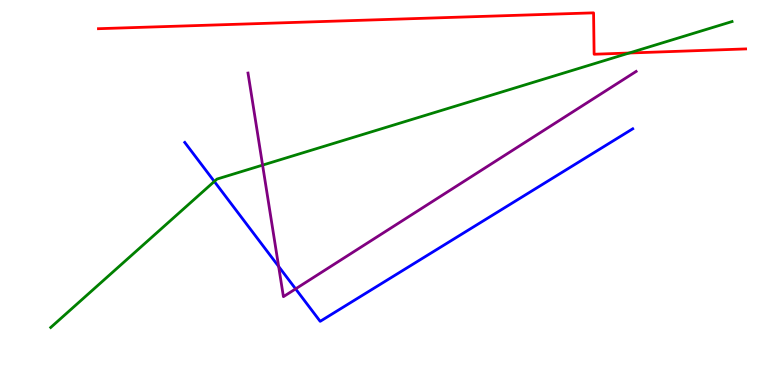[{'lines': ['blue', 'red'], 'intersections': []}, {'lines': ['green', 'red'], 'intersections': [{'x': 8.12, 'y': 8.62}]}, {'lines': ['purple', 'red'], 'intersections': []}, {'lines': ['blue', 'green'], 'intersections': [{'x': 2.77, 'y': 5.29}]}, {'lines': ['blue', 'purple'], 'intersections': [{'x': 3.6, 'y': 3.08}, {'x': 3.81, 'y': 2.5}]}, {'lines': ['green', 'purple'], 'intersections': [{'x': 3.39, 'y': 5.71}]}]